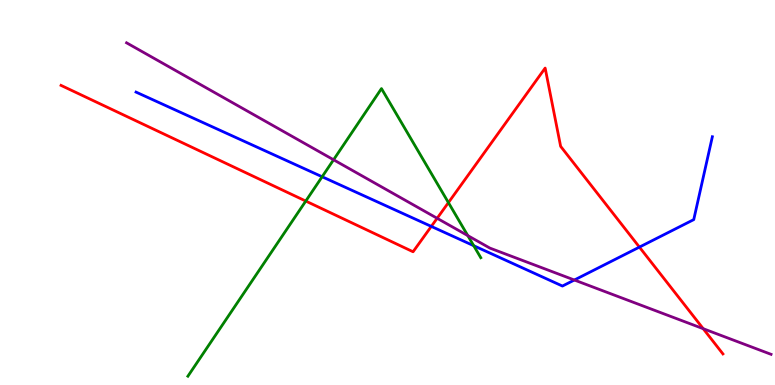[{'lines': ['blue', 'red'], 'intersections': [{'x': 5.57, 'y': 4.12}, {'x': 8.25, 'y': 3.58}]}, {'lines': ['green', 'red'], 'intersections': [{'x': 3.95, 'y': 4.78}, {'x': 5.79, 'y': 4.74}]}, {'lines': ['purple', 'red'], 'intersections': [{'x': 5.64, 'y': 4.33}, {'x': 9.07, 'y': 1.46}]}, {'lines': ['blue', 'green'], 'intersections': [{'x': 4.16, 'y': 5.41}, {'x': 6.11, 'y': 3.62}]}, {'lines': ['blue', 'purple'], 'intersections': [{'x': 7.41, 'y': 2.73}]}, {'lines': ['green', 'purple'], 'intersections': [{'x': 4.3, 'y': 5.85}, {'x': 6.04, 'y': 3.88}]}]